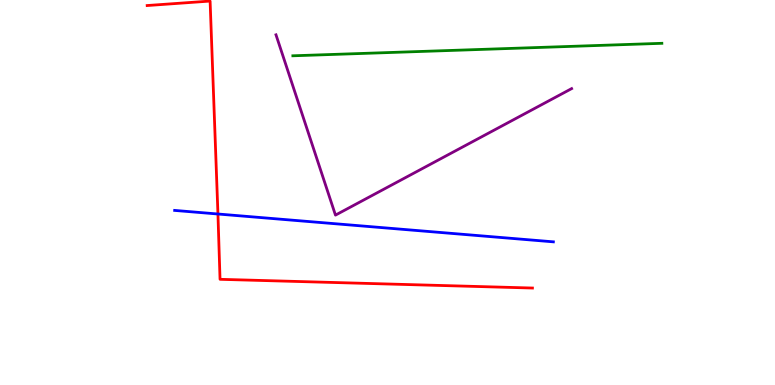[{'lines': ['blue', 'red'], 'intersections': [{'x': 2.81, 'y': 4.44}]}, {'lines': ['green', 'red'], 'intersections': []}, {'lines': ['purple', 'red'], 'intersections': []}, {'lines': ['blue', 'green'], 'intersections': []}, {'lines': ['blue', 'purple'], 'intersections': []}, {'lines': ['green', 'purple'], 'intersections': []}]